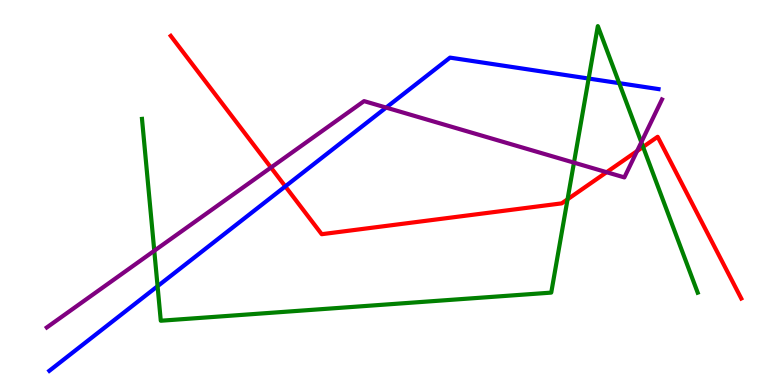[{'lines': ['blue', 'red'], 'intersections': [{'x': 3.68, 'y': 5.16}]}, {'lines': ['green', 'red'], 'intersections': [{'x': 7.32, 'y': 4.82}, {'x': 8.3, 'y': 6.18}]}, {'lines': ['purple', 'red'], 'intersections': [{'x': 3.5, 'y': 5.65}, {'x': 7.83, 'y': 5.53}, {'x': 8.22, 'y': 6.08}]}, {'lines': ['blue', 'green'], 'intersections': [{'x': 2.03, 'y': 2.57}, {'x': 7.6, 'y': 7.96}, {'x': 7.99, 'y': 7.84}]}, {'lines': ['blue', 'purple'], 'intersections': [{'x': 4.98, 'y': 7.21}]}, {'lines': ['green', 'purple'], 'intersections': [{'x': 1.99, 'y': 3.49}, {'x': 7.41, 'y': 5.78}, {'x': 8.28, 'y': 6.31}]}]